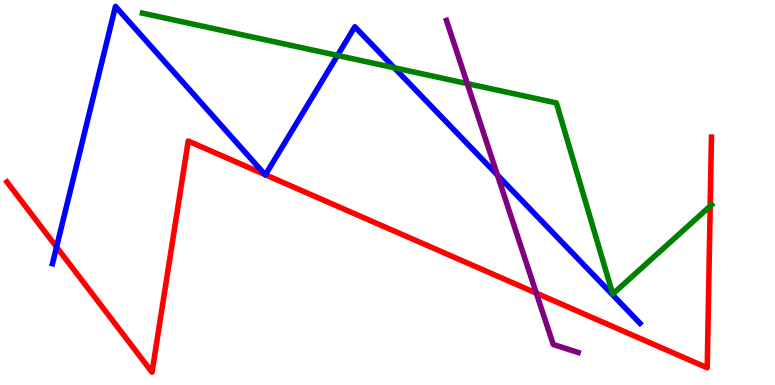[{'lines': ['blue', 'red'], 'intersections': [{'x': 0.73, 'y': 3.58}, {'x': 3.42, 'y': 5.46}, {'x': 3.42, 'y': 5.46}]}, {'lines': ['green', 'red'], 'intersections': [{'x': 9.16, 'y': 4.65}]}, {'lines': ['purple', 'red'], 'intersections': [{'x': 6.92, 'y': 2.39}]}, {'lines': ['blue', 'green'], 'intersections': [{'x': 4.36, 'y': 8.56}, {'x': 5.09, 'y': 8.24}]}, {'lines': ['blue', 'purple'], 'intersections': [{'x': 6.42, 'y': 5.45}]}, {'lines': ['green', 'purple'], 'intersections': [{'x': 6.03, 'y': 7.83}]}]